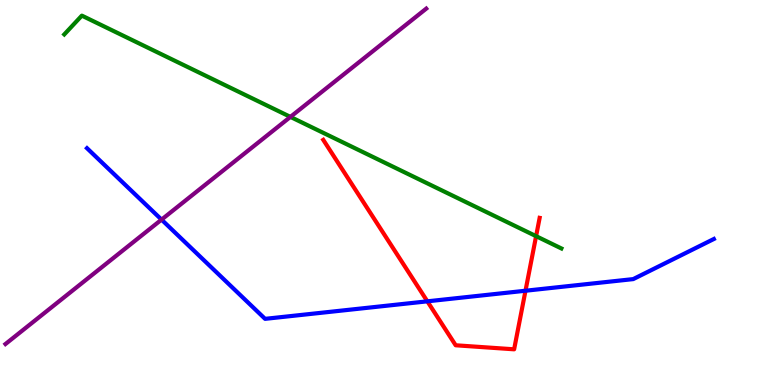[{'lines': ['blue', 'red'], 'intersections': [{'x': 5.51, 'y': 2.17}, {'x': 6.78, 'y': 2.45}]}, {'lines': ['green', 'red'], 'intersections': [{'x': 6.92, 'y': 3.87}]}, {'lines': ['purple', 'red'], 'intersections': []}, {'lines': ['blue', 'green'], 'intersections': []}, {'lines': ['blue', 'purple'], 'intersections': [{'x': 2.08, 'y': 4.3}]}, {'lines': ['green', 'purple'], 'intersections': [{'x': 3.75, 'y': 6.96}]}]